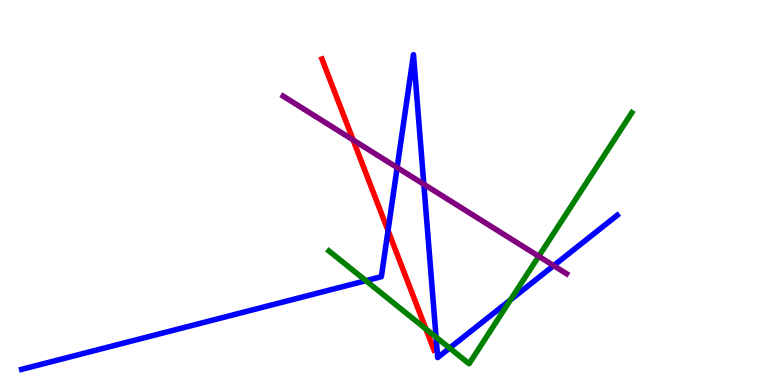[{'lines': ['blue', 'red'], 'intersections': [{'x': 5.01, 'y': 4.01}]}, {'lines': ['green', 'red'], 'intersections': [{'x': 5.5, 'y': 1.45}]}, {'lines': ['purple', 'red'], 'intersections': [{'x': 4.56, 'y': 6.36}]}, {'lines': ['blue', 'green'], 'intersections': [{'x': 4.72, 'y': 2.71}, {'x': 5.63, 'y': 1.24}, {'x': 5.8, 'y': 0.959}, {'x': 6.59, 'y': 2.21}]}, {'lines': ['blue', 'purple'], 'intersections': [{'x': 5.12, 'y': 5.65}, {'x': 5.47, 'y': 5.21}, {'x': 7.14, 'y': 3.1}]}, {'lines': ['green', 'purple'], 'intersections': [{'x': 6.95, 'y': 3.34}]}]